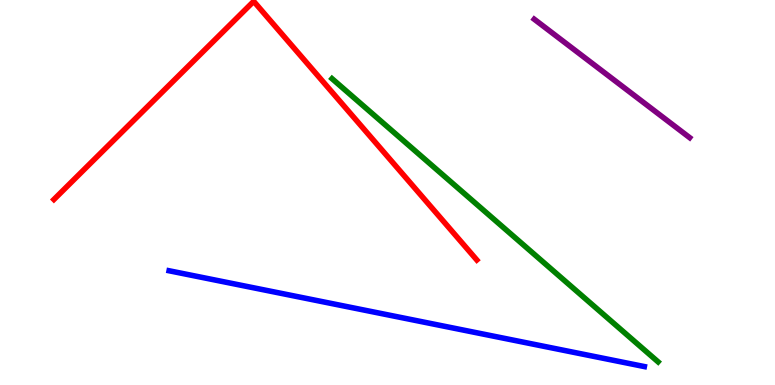[{'lines': ['blue', 'red'], 'intersections': []}, {'lines': ['green', 'red'], 'intersections': []}, {'lines': ['purple', 'red'], 'intersections': []}, {'lines': ['blue', 'green'], 'intersections': []}, {'lines': ['blue', 'purple'], 'intersections': []}, {'lines': ['green', 'purple'], 'intersections': []}]